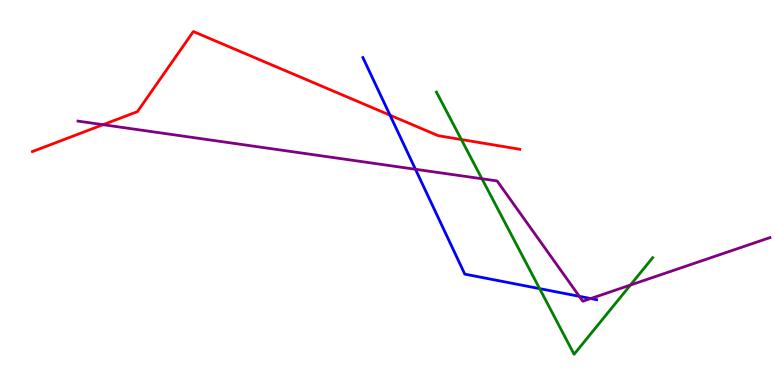[{'lines': ['blue', 'red'], 'intersections': [{'x': 5.03, 'y': 7.01}]}, {'lines': ['green', 'red'], 'intersections': [{'x': 5.95, 'y': 6.38}]}, {'lines': ['purple', 'red'], 'intersections': [{'x': 1.33, 'y': 6.76}]}, {'lines': ['blue', 'green'], 'intersections': [{'x': 6.96, 'y': 2.5}]}, {'lines': ['blue', 'purple'], 'intersections': [{'x': 5.36, 'y': 5.6}, {'x': 7.48, 'y': 2.3}, {'x': 7.62, 'y': 2.25}]}, {'lines': ['green', 'purple'], 'intersections': [{'x': 6.22, 'y': 5.36}, {'x': 8.13, 'y': 2.6}]}]